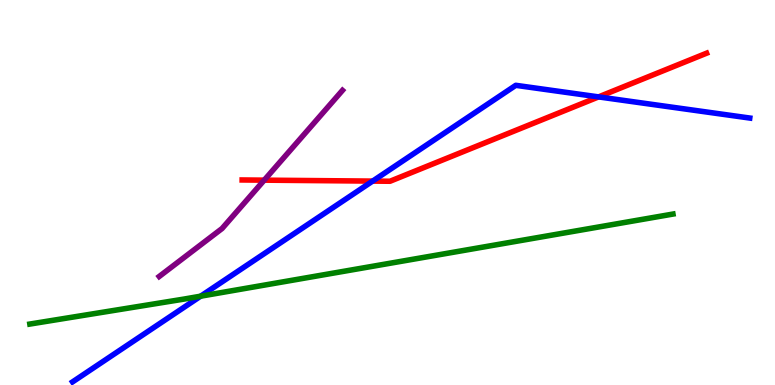[{'lines': ['blue', 'red'], 'intersections': [{'x': 4.81, 'y': 5.3}, {'x': 7.72, 'y': 7.48}]}, {'lines': ['green', 'red'], 'intersections': []}, {'lines': ['purple', 'red'], 'intersections': [{'x': 3.41, 'y': 5.32}]}, {'lines': ['blue', 'green'], 'intersections': [{'x': 2.59, 'y': 2.31}]}, {'lines': ['blue', 'purple'], 'intersections': []}, {'lines': ['green', 'purple'], 'intersections': []}]